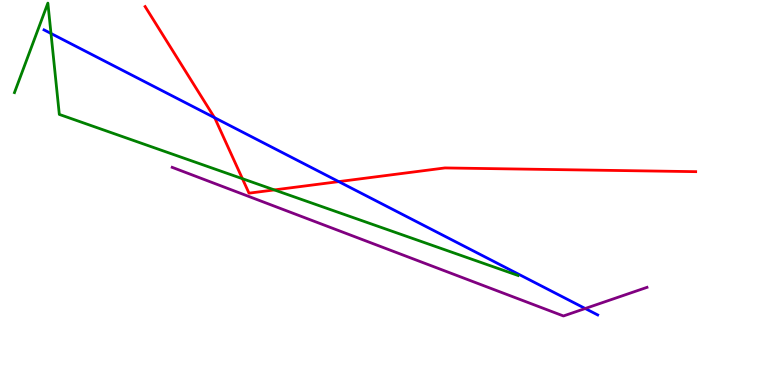[{'lines': ['blue', 'red'], 'intersections': [{'x': 2.77, 'y': 6.94}, {'x': 4.37, 'y': 5.28}]}, {'lines': ['green', 'red'], 'intersections': [{'x': 3.13, 'y': 5.36}, {'x': 3.54, 'y': 5.07}]}, {'lines': ['purple', 'red'], 'intersections': []}, {'lines': ['blue', 'green'], 'intersections': [{'x': 0.658, 'y': 9.13}]}, {'lines': ['blue', 'purple'], 'intersections': [{'x': 7.55, 'y': 1.99}]}, {'lines': ['green', 'purple'], 'intersections': []}]